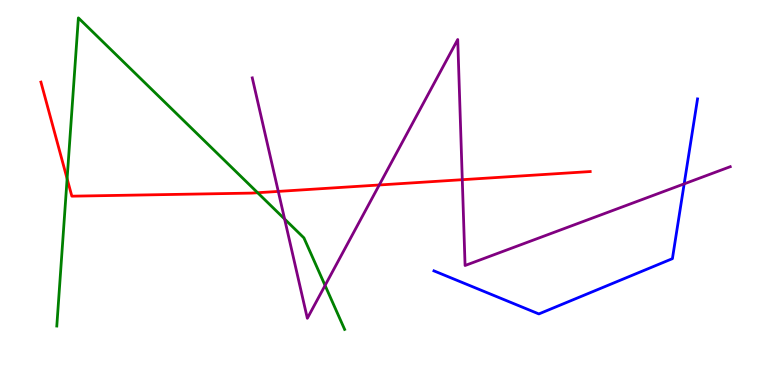[{'lines': ['blue', 'red'], 'intersections': []}, {'lines': ['green', 'red'], 'intersections': [{'x': 0.866, 'y': 5.36}, {'x': 3.32, 'y': 4.99}]}, {'lines': ['purple', 'red'], 'intersections': [{'x': 3.59, 'y': 5.03}, {'x': 4.89, 'y': 5.2}, {'x': 5.96, 'y': 5.33}]}, {'lines': ['blue', 'green'], 'intersections': []}, {'lines': ['blue', 'purple'], 'intersections': [{'x': 8.83, 'y': 5.22}]}, {'lines': ['green', 'purple'], 'intersections': [{'x': 3.67, 'y': 4.31}, {'x': 4.19, 'y': 2.59}]}]